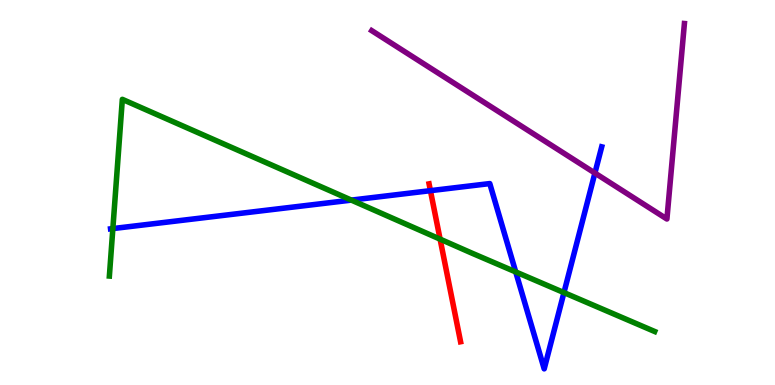[{'lines': ['blue', 'red'], 'intersections': [{'x': 5.55, 'y': 5.05}]}, {'lines': ['green', 'red'], 'intersections': [{'x': 5.68, 'y': 3.79}]}, {'lines': ['purple', 'red'], 'intersections': []}, {'lines': ['blue', 'green'], 'intersections': [{'x': 1.46, 'y': 4.06}, {'x': 4.53, 'y': 4.8}, {'x': 6.65, 'y': 2.94}, {'x': 7.28, 'y': 2.4}]}, {'lines': ['blue', 'purple'], 'intersections': [{'x': 7.68, 'y': 5.5}]}, {'lines': ['green', 'purple'], 'intersections': []}]